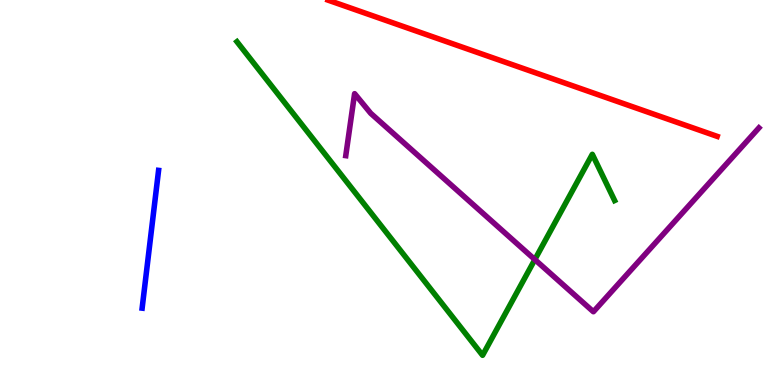[{'lines': ['blue', 'red'], 'intersections': []}, {'lines': ['green', 'red'], 'intersections': []}, {'lines': ['purple', 'red'], 'intersections': []}, {'lines': ['blue', 'green'], 'intersections': []}, {'lines': ['blue', 'purple'], 'intersections': []}, {'lines': ['green', 'purple'], 'intersections': [{'x': 6.9, 'y': 3.26}]}]